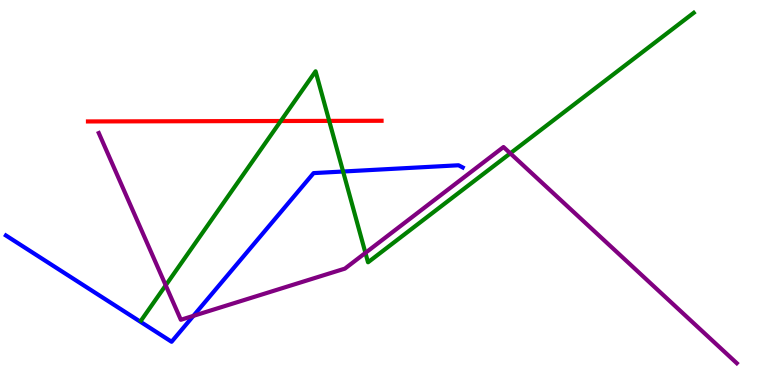[{'lines': ['blue', 'red'], 'intersections': []}, {'lines': ['green', 'red'], 'intersections': [{'x': 3.62, 'y': 6.86}, {'x': 4.25, 'y': 6.86}]}, {'lines': ['purple', 'red'], 'intersections': []}, {'lines': ['blue', 'green'], 'intersections': [{'x': 4.43, 'y': 5.55}]}, {'lines': ['blue', 'purple'], 'intersections': [{'x': 2.5, 'y': 1.8}]}, {'lines': ['green', 'purple'], 'intersections': [{'x': 2.14, 'y': 2.59}, {'x': 4.72, 'y': 3.43}, {'x': 6.58, 'y': 6.02}]}]